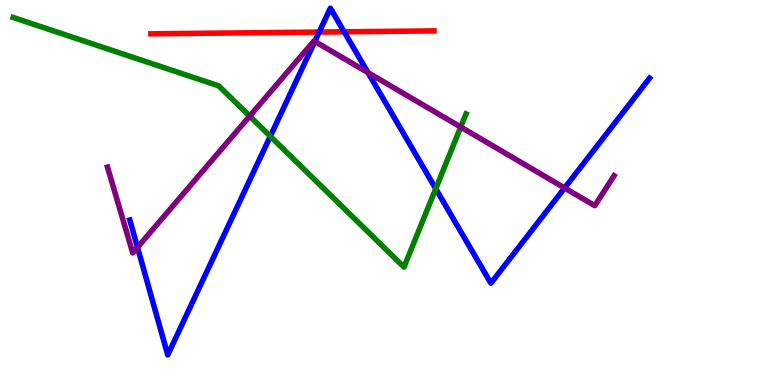[{'lines': ['blue', 'red'], 'intersections': [{'x': 4.12, 'y': 9.17}, {'x': 4.44, 'y': 9.17}]}, {'lines': ['green', 'red'], 'intersections': []}, {'lines': ['purple', 'red'], 'intersections': []}, {'lines': ['blue', 'green'], 'intersections': [{'x': 3.49, 'y': 6.46}, {'x': 5.62, 'y': 5.1}]}, {'lines': ['blue', 'purple'], 'intersections': [{'x': 1.77, 'y': 3.58}, {'x': 4.06, 'y': 8.92}, {'x': 4.75, 'y': 8.11}, {'x': 7.29, 'y': 5.12}]}, {'lines': ['green', 'purple'], 'intersections': [{'x': 3.22, 'y': 6.98}, {'x': 5.94, 'y': 6.7}]}]